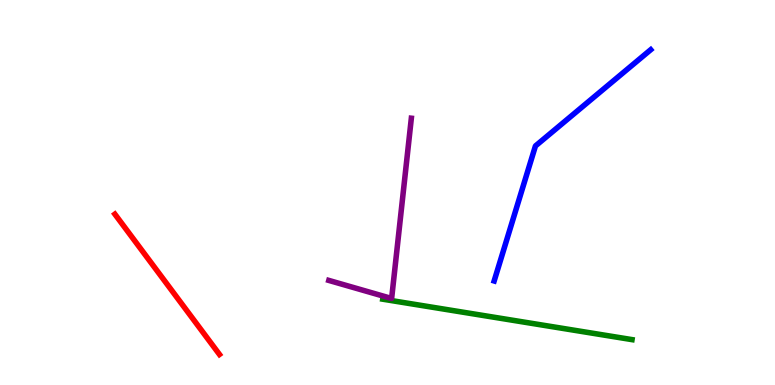[{'lines': ['blue', 'red'], 'intersections': []}, {'lines': ['green', 'red'], 'intersections': []}, {'lines': ['purple', 'red'], 'intersections': []}, {'lines': ['blue', 'green'], 'intersections': []}, {'lines': ['blue', 'purple'], 'intersections': []}, {'lines': ['green', 'purple'], 'intersections': []}]